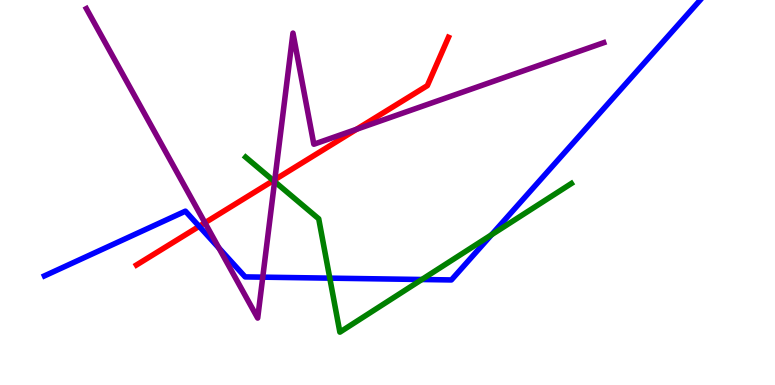[{'lines': ['blue', 'red'], 'intersections': [{'x': 2.57, 'y': 4.12}]}, {'lines': ['green', 'red'], 'intersections': [{'x': 3.53, 'y': 5.31}]}, {'lines': ['purple', 'red'], 'intersections': [{'x': 2.64, 'y': 4.21}, {'x': 3.55, 'y': 5.33}, {'x': 4.6, 'y': 6.64}]}, {'lines': ['blue', 'green'], 'intersections': [{'x': 4.26, 'y': 2.78}, {'x': 5.44, 'y': 2.74}, {'x': 6.34, 'y': 3.9}]}, {'lines': ['blue', 'purple'], 'intersections': [{'x': 2.82, 'y': 3.56}, {'x': 3.39, 'y': 2.8}]}, {'lines': ['green', 'purple'], 'intersections': [{'x': 3.54, 'y': 5.28}]}]